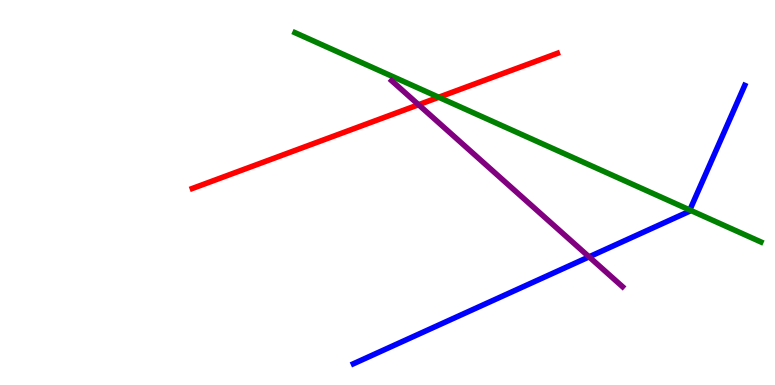[{'lines': ['blue', 'red'], 'intersections': []}, {'lines': ['green', 'red'], 'intersections': [{'x': 5.66, 'y': 7.47}]}, {'lines': ['purple', 'red'], 'intersections': [{'x': 5.4, 'y': 7.28}]}, {'lines': ['blue', 'green'], 'intersections': [{'x': 8.9, 'y': 4.54}]}, {'lines': ['blue', 'purple'], 'intersections': [{'x': 7.6, 'y': 3.33}]}, {'lines': ['green', 'purple'], 'intersections': []}]